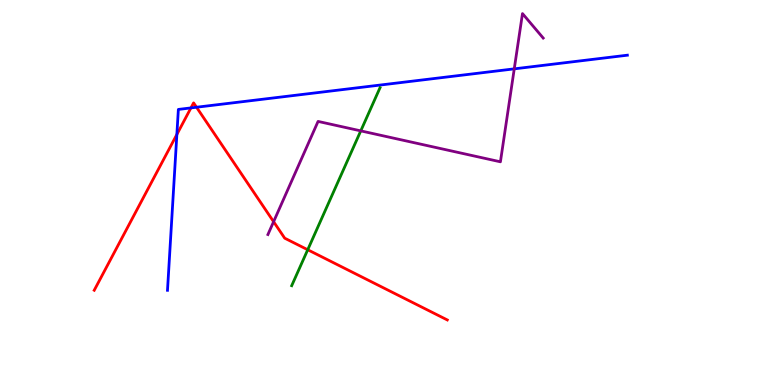[{'lines': ['blue', 'red'], 'intersections': [{'x': 2.28, 'y': 6.51}, {'x': 2.46, 'y': 7.2}, {'x': 2.54, 'y': 7.21}]}, {'lines': ['green', 'red'], 'intersections': [{'x': 3.97, 'y': 3.51}]}, {'lines': ['purple', 'red'], 'intersections': [{'x': 3.53, 'y': 4.24}]}, {'lines': ['blue', 'green'], 'intersections': []}, {'lines': ['blue', 'purple'], 'intersections': [{'x': 6.64, 'y': 8.21}]}, {'lines': ['green', 'purple'], 'intersections': [{'x': 4.66, 'y': 6.6}]}]